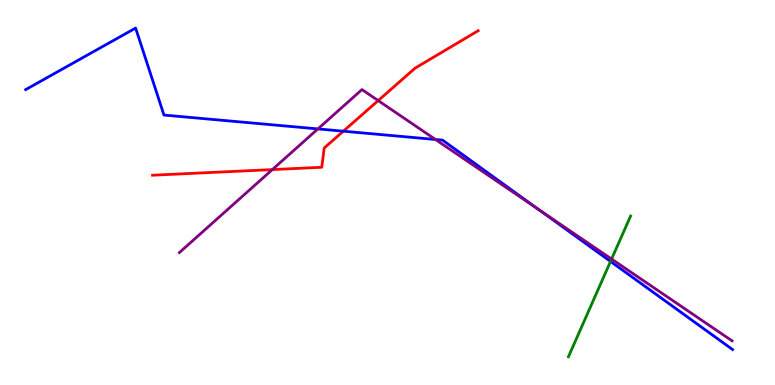[{'lines': ['blue', 'red'], 'intersections': [{'x': 4.43, 'y': 6.59}]}, {'lines': ['green', 'red'], 'intersections': []}, {'lines': ['purple', 'red'], 'intersections': [{'x': 3.51, 'y': 5.6}, {'x': 4.88, 'y': 7.39}]}, {'lines': ['blue', 'green'], 'intersections': [{'x': 7.88, 'y': 3.21}]}, {'lines': ['blue', 'purple'], 'intersections': [{'x': 4.1, 'y': 6.65}, {'x': 5.62, 'y': 6.38}, {'x': 6.95, 'y': 4.56}]}, {'lines': ['green', 'purple'], 'intersections': [{'x': 7.89, 'y': 3.27}]}]